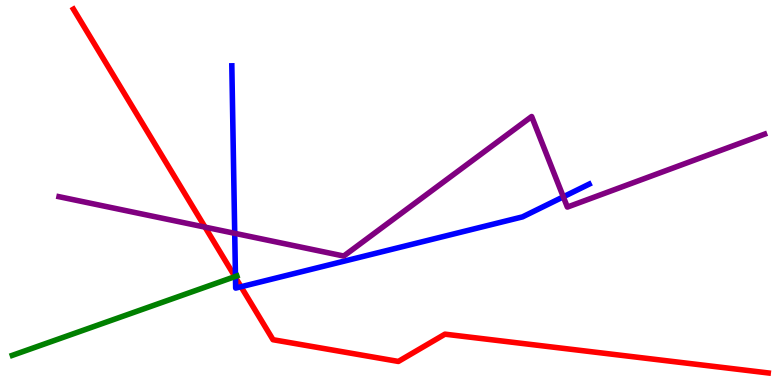[{'lines': ['blue', 'red'], 'intersections': [{'x': 3.04, 'y': 2.79}, {'x': 3.11, 'y': 2.55}]}, {'lines': ['green', 'red'], 'intersections': [{'x': 3.03, 'y': 2.81}]}, {'lines': ['purple', 'red'], 'intersections': [{'x': 2.65, 'y': 4.1}]}, {'lines': ['blue', 'green'], 'intersections': [{'x': 3.04, 'y': 2.82}]}, {'lines': ['blue', 'purple'], 'intersections': [{'x': 3.03, 'y': 3.94}, {'x': 7.27, 'y': 4.89}]}, {'lines': ['green', 'purple'], 'intersections': []}]